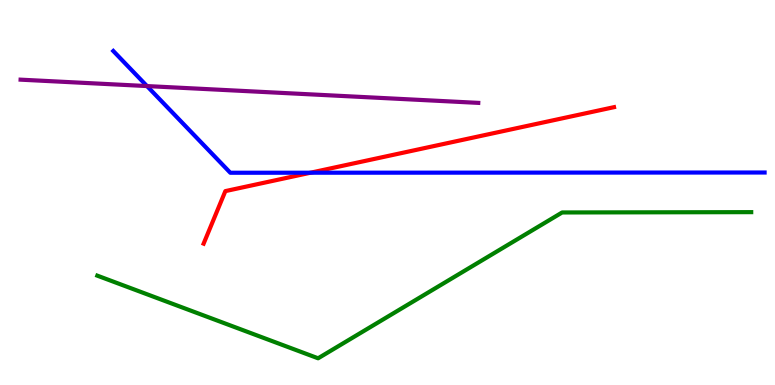[{'lines': ['blue', 'red'], 'intersections': [{'x': 4.01, 'y': 5.51}]}, {'lines': ['green', 'red'], 'intersections': []}, {'lines': ['purple', 'red'], 'intersections': []}, {'lines': ['blue', 'green'], 'intersections': []}, {'lines': ['blue', 'purple'], 'intersections': [{'x': 1.9, 'y': 7.76}]}, {'lines': ['green', 'purple'], 'intersections': []}]